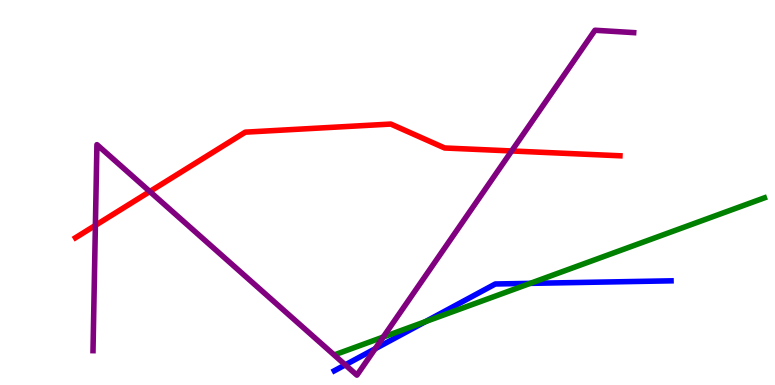[{'lines': ['blue', 'red'], 'intersections': []}, {'lines': ['green', 'red'], 'intersections': []}, {'lines': ['purple', 'red'], 'intersections': [{'x': 1.23, 'y': 4.15}, {'x': 1.93, 'y': 5.03}, {'x': 6.6, 'y': 6.08}]}, {'lines': ['blue', 'green'], 'intersections': [{'x': 5.49, 'y': 1.65}, {'x': 6.84, 'y': 2.64}]}, {'lines': ['blue', 'purple'], 'intersections': [{'x': 4.46, 'y': 0.523}, {'x': 4.84, 'y': 0.941}]}, {'lines': ['green', 'purple'], 'intersections': [{'x': 4.94, 'y': 1.25}]}]